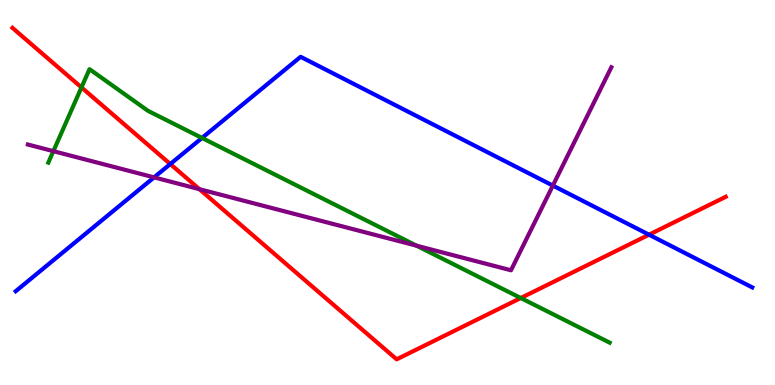[{'lines': ['blue', 'red'], 'intersections': [{'x': 2.2, 'y': 5.74}, {'x': 8.37, 'y': 3.9}]}, {'lines': ['green', 'red'], 'intersections': [{'x': 1.05, 'y': 7.73}, {'x': 6.72, 'y': 2.26}]}, {'lines': ['purple', 'red'], 'intersections': [{'x': 2.57, 'y': 5.09}]}, {'lines': ['blue', 'green'], 'intersections': [{'x': 2.61, 'y': 6.42}]}, {'lines': ['blue', 'purple'], 'intersections': [{'x': 1.99, 'y': 5.39}, {'x': 7.13, 'y': 5.18}]}, {'lines': ['green', 'purple'], 'intersections': [{'x': 0.689, 'y': 6.07}, {'x': 5.38, 'y': 3.62}]}]